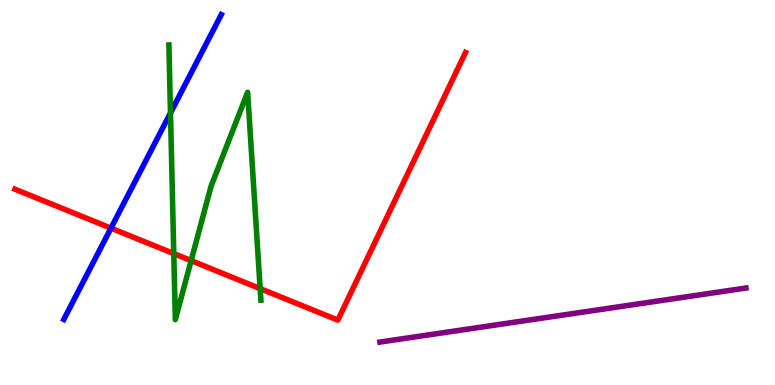[{'lines': ['blue', 'red'], 'intersections': [{'x': 1.43, 'y': 4.07}]}, {'lines': ['green', 'red'], 'intersections': [{'x': 2.24, 'y': 3.41}, {'x': 2.47, 'y': 3.23}, {'x': 3.36, 'y': 2.5}]}, {'lines': ['purple', 'red'], 'intersections': []}, {'lines': ['blue', 'green'], 'intersections': [{'x': 2.2, 'y': 7.07}]}, {'lines': ['blue', 'purple'], 'intersections': []}, {'lines': ['green', 'purple'], 'intersections': []}]